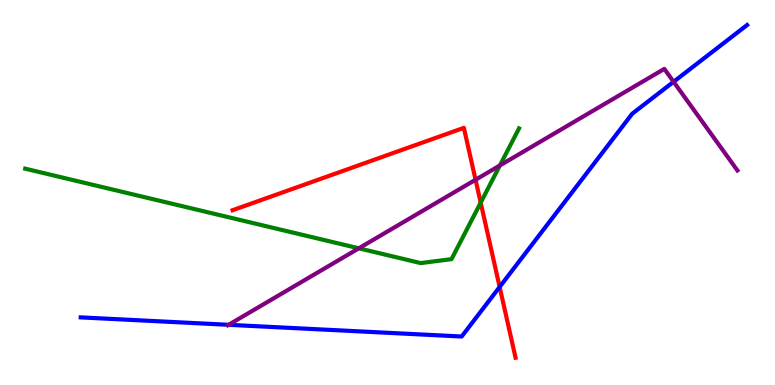[{'lines': ['blue', 'red'], 'intersections': [{'x': 6.45, 'y': 2.55}]}, {'lines': ['green', 'red'], 'intersections': [{'x': 6.2, 'y': 4.74}]}, {'lines': ['purple', 'red'], 'intersections': [{'x': 6.14, 'y': 5.33}]}, {'lines': ['blue', 'green'], 'intersections': []}, {'lines': ['blue', 'purple'], 'intersections': [{'x': 2.95, 'y': 1.56}, {'x': 8.69, 'y': 7.88}]}, {'lines': ['green', 'purple'], 'intersections': [{'x': 4.63, 'y': 3.55}, {'x': 6.45, 'y': 5.7}]}]